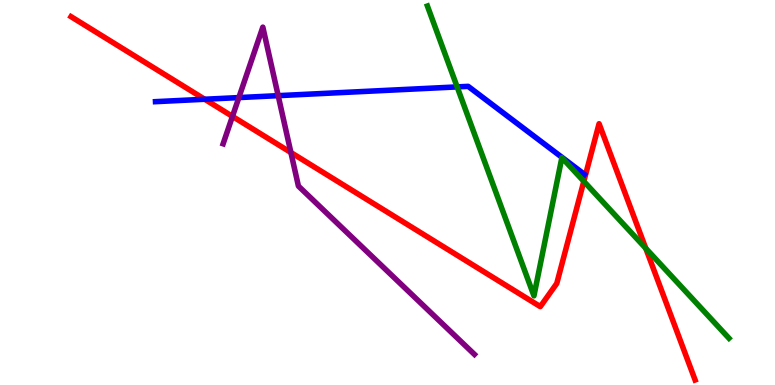[{'lines': ['blue', 'red'], 'intersections': [{'x': 2.64, 'y': 7.42}]}, {'lines': ['green', 'red'], 'intersections': [{'x': 7.53, 'y': 5.29}, {'x': 8.33, 'y': 3.55}]}, {'lines': ['purple', 'red'], 'intersections': [{'x': 3.0, 'y': 6.98}, {'x': 3.75, 'y': 6.04}]}, {'lines': ['blue', 'green'], 'intersections': [{'x': 5.9, 'y': 7.74}]}, {'lines': ['blue', 'purple'], 'intersections': [{'x': 3.08, 'y': 7.47}, {'x': 3.59, 'y': 7.52}]}, {'lines': ['green', 'purple'], 'intersections': []}]